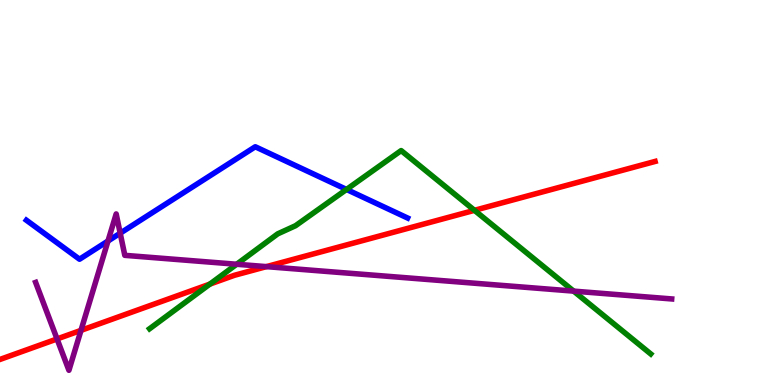[{'lines': ['blue', 'red'], 'intersections': []}, {'lines': ['green', 'red'], 'intersections': [{'x': 2.71, 'y': 2.62}, {'x': 6.12, 'y': 4.54}]}, {'lines': ['purple', 'red'], 'intersections': [{'x': 0.736, 'y': 1.2}, {'x': 1.05, 'y': 1.42}, {'x': 3.44, 'y': 3.07}]}, {'lines': ['blue', 'green'], 'intersections': [{'x': 4.47, 'y': 5.08}]}, {'lines': ['blue', 'purple'], 'intersections': [{'x': 1.39, 'y': 3.74}, {'x': 1.55, 'y': 3.94}]}, {'lines': ['green', 'purple'], 'intersections': [{'x': 3.05, 'y': 3.14}, {'x': 7.4, 'y': 2.44}]}]